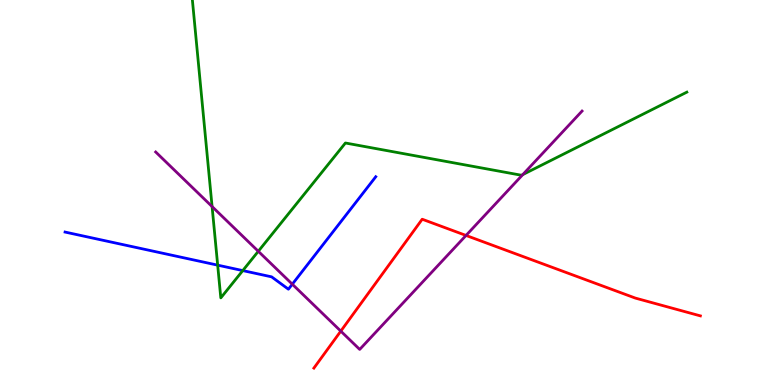[{'lines': ['blue', 'red'], 'intersections': []}, {'lines': ['green', 'red'], 'intersections': []}, {'lines': ['purple', 'red'], 'intersections': [{'x': 4.4, 'y': 1.4}, {'x': 6.01, 'y': 3.88}]}, {'lines': ['blue', 'green'], 'intersections': [{'x': 2.81, 'y': 3.11}, {'x': 3.13, 'y': 2.97}]}, {'lines': ['blue', 'purple'], 'intersections': [{'x': 3.77, 'y': 2.62}]}, {'lines': ['green', 'purple'], 'intersections': [{'x': 2.74, 'y': 4.63}, {'x': 3.33, 'y': 3.47}, {'x': 6.75, 'y': 5.47}]}]